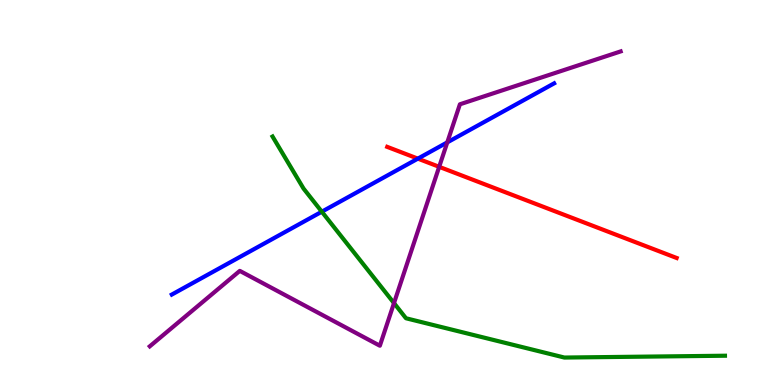[{'lines': ['blue', 'red'], 'intersections': [{'x': 5.39, 'y': 5.88}]}, {'lines': ['green', 'red'], 'intersections': []}, {'lines': ['purple', 'red'], 'intersections': [{'x': 5.67, 'y': 5.67}]}, {'lines': ['blue', 'green'], 'intersections': [{'x': 4.15, 'y': 4.5}]}, {'lines': ['blue', 'purple'], 'intersections': [{'x': 5.77, 'y': 6.3}]}, {'lines': ['green', 'purple'], 'intersections': [{'x': 5.08, 'y': 2.13}]}]